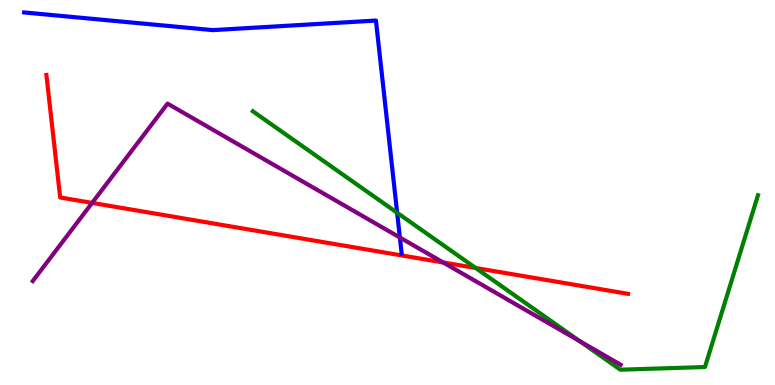[{'lines': ['blue', 'red'], 'intersections': []}, {'lines': ['green', 'red'], 'intersections': [{'x': 6.14, 'y': 3.04}]}, {'lines': ['purple', 'red'], 'intersections': [{'x': 1.19, 'y': 4.73}, {'x': 5.72, 'y': 3.18}]}, {'lines': ['blue', 'green'], 'intersections': [{'x': 5.12, 'y': 4.47}]}, {'lines': ['blue', 'purple'], 'intersections': [{'x': 5.16, 'y': 3.83}]}, {'lines': ['green', 'purple'], 'intersections': [{'x': 7.48, 'y': 1.14}]}]